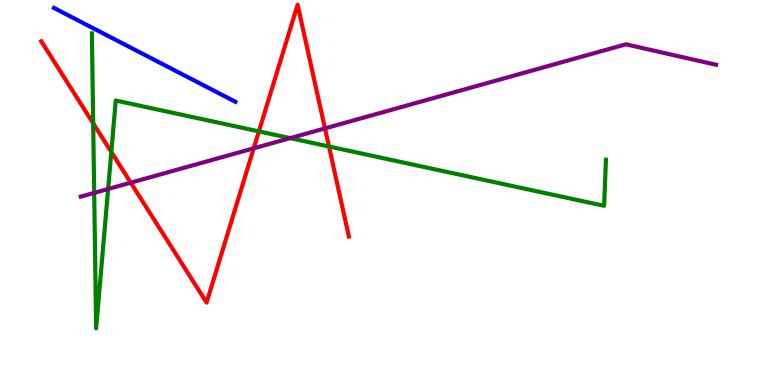[{'lines': ['blue', 'red'], 'intersections': []}, {'lines': ['green', 'red'], 'intersections': [{'x': 1.2, 'y': 6.8}, {'x': 1.44, 'y': 6.05}, {'x': 3.34, 'y': 6.59}, {'x': 4.24, 'y': 6.19}]}, {'lines': ['purple', 'red'], 'intersections': [{'x': 1.69, 'y': 5.26}, {'x': 3.27, 'y': 6.15}, {'x': 4.19, 'y': 6.66}]}, {'lines': ['blue', 'green'], 'intersections': []}, {'lines': ['blue', 'purple'], 'intersections': []}, {'lines': ['green', 'purple'], 'intersections': [{'x': 1.22, 'y': 4.99}, {'x': 1.4, 'y': 5.09}, {'x': 3.74, 'y': 6.41}]}]